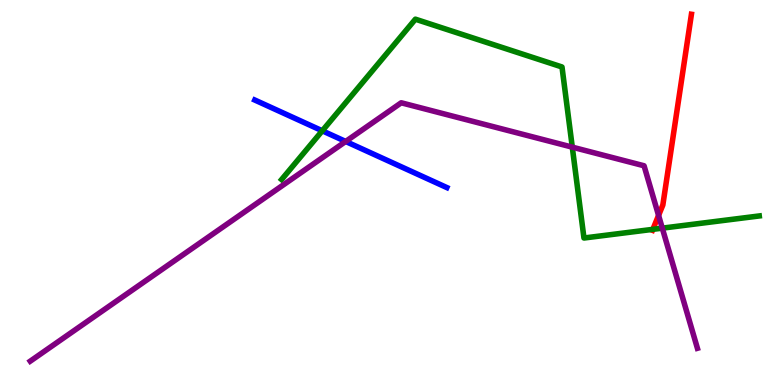[{'lines': ['blue', 'red'], 'intersections': []}, {'lines': ['green', 'red'], 'intersections': [{'x': 8.42, 'y': 4.04}]}, {'lines': ['purple', 'red'], 'intersections': [{'x': 8.5, 'y': 4.4}]}, {'lines': ['blue', 'green'], 'intersections': [{'x': 4.16, 'y': 6.6}]}, {'lines': ['blue', 'purple'], 'intersections': [{'x': 4.46, 'y': 6.33}]}, {'lines': ['green', 'purple'], 'intersections': [{'x': 7.38, 'y': 6.18}, {'x': 8.55, 'y': 4.07}]}]